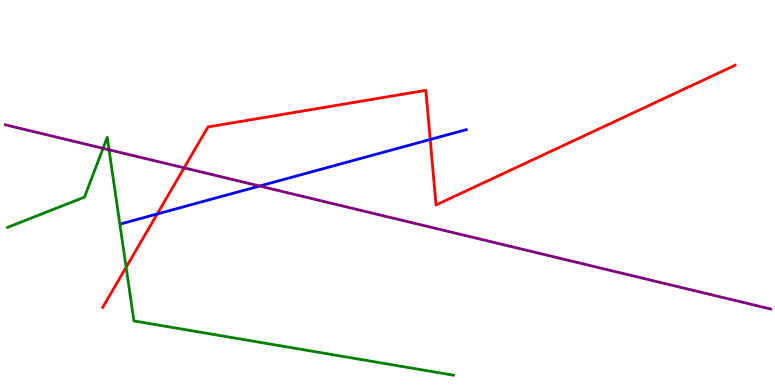[{'lines': ['blue', 'red'], 'intersections': [{'x': 2.03, 'y': 4.44}, {'x': 5.55, 'y': 6.38}]}, {'lines': ['green', 'red'], 'intersections': [{'x': 1.63, 'y': 3.06}]}, {'lines': ['purple', 'red'], 'intersections': [{'x': 2.38, 'y': 5.64}]}, {'lines': ['blue', 'green'], 'intersections': []}, {'lines': ['blue', 'purple'], 'intersections': [{'x': 3.35, 'y': 5.17}]}, {'lines': ['green', 'purple'], 'intersections': [{'x': 1.33, 'y': 6.15}, {'x': 1.41, 'y': 6.11}]}]